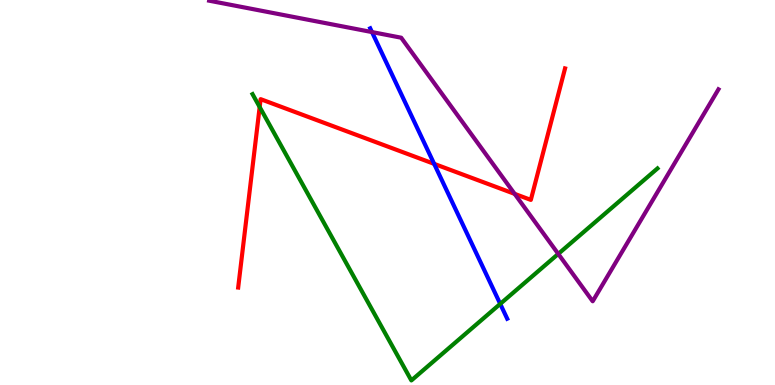[{'lines': ['blue', 'red'], 'intersections': [{'x': 5.6, 'y': 5.74}]}, {'lines': ['green', 'red'], 'intersections': [{'x': 3.35, 'y': 7.22}]}, {'lines': ['purple', 'red'], 'intersections': [{'x': 6.64, 'y': 4.96}]}, {'lines': ['blue', 'green'], 'intersections': [{'x': 6.45, 'y': 2.11}]}, {'lines': ['blue', 'purple'], 'intersections': [{'x': 4.8, 'y': 9.17}]}, {'lines': ['green', 'purple'], 'intersections': [{'x': 7.2, 'y': 3.41}]}]